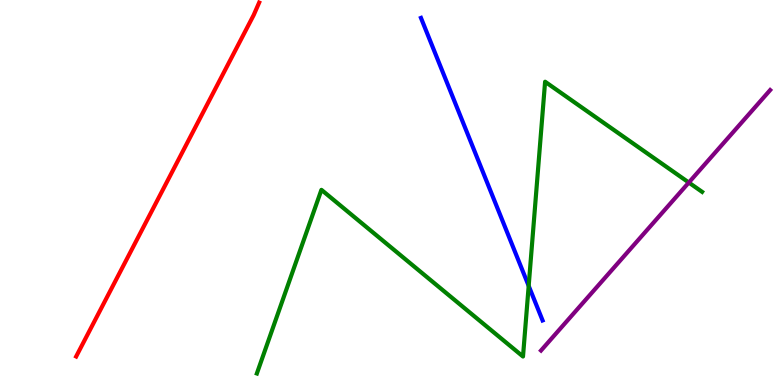[{'lines': ['blue', 'red'], 'intersections': []}, {'lines': ['green', 'red'], 'intersections': []}, {'lines': ['purple', 'red'], 'intersections': []}, {'lines': ['blue', 'green'], 'intersections': [{'x': 6.82, 'y': 2.57}]}, {'lines': ['blue', 'purple'], 'intersections': []}, {'lines': ['green', 'purple'], 'intersections': [{'x': 8.89, 'y': 5.26}]}]